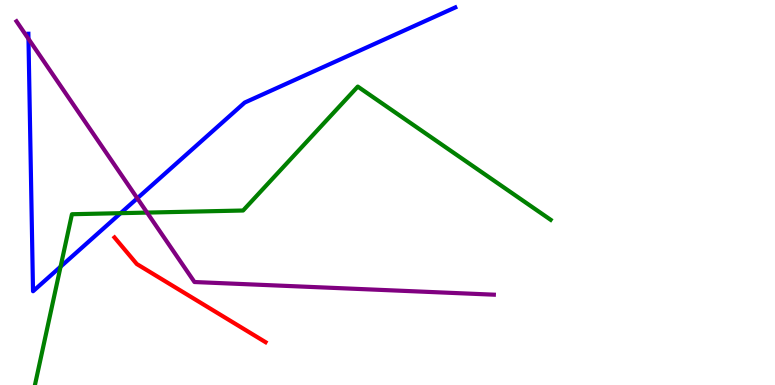[{'lines': ['blue', 'red'], 'intersections': []}, {'lines': ['green', 'red'], 'intersections': []}, {'lines': ['purple', 'red'], 'intersections': []}, {'lines': ['blue', 'green'], 'intersections': [{'x': 0.782, 'y': 3.07}, {'x': 1.56, 'y': 4.46}]}, {'lines': ['blue', 'purple'], 'intersections': [{'x': 0.367, 'y': 8.99}, {'x': 1.77, 'y': 4.85}]}, {'lines': ['green', 'purple'], 'intersections': [{'x': 1.9, 'y': 4.48}]}]